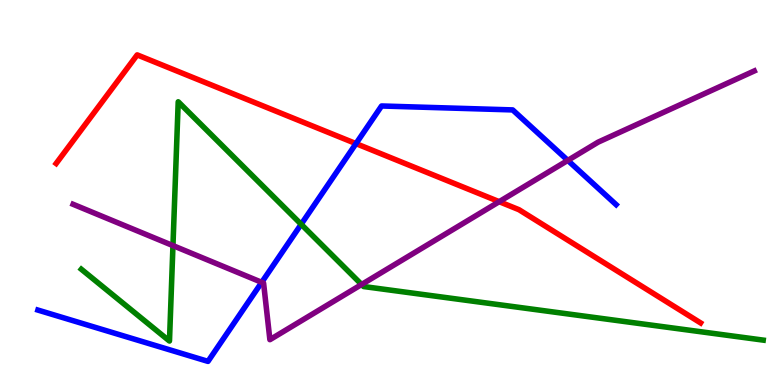[{'lines': ['blue', 'red'], 'intersections': [{'x': 4.59, 'y': 6.27}]}, {'lines': ['green', 'red'], 'intersections': []}, {'lines': ['purple', 'red'], 'intersections': [{'x': 6.44, 'y': 4.76}]}, {'lines': ['blue', 'green'], 'intersections': [{'x': 3.89, 'y': 4.17}]}, {'lines': ['blue', 'purple'], 'intersections': [{'x': 3.38, 'y': 2.67}, {'x': 7.33, 'y': 5.83}]}, {'lines': ['green', 'purple'], 'intersections': [{'x': 2.23, 'y': 3.62}, {'x': 4.67, 'y': 2.61}]}]